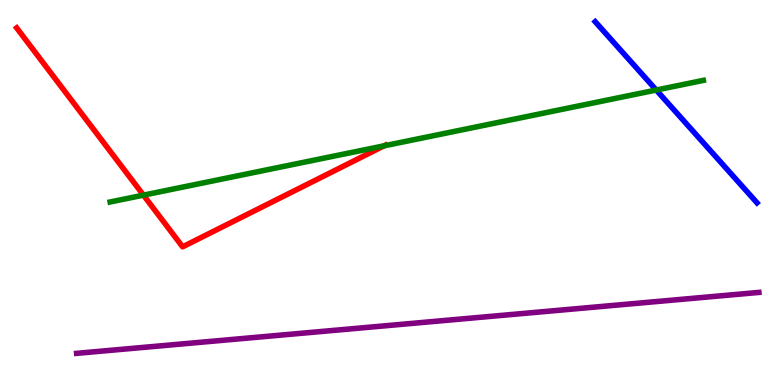[{'lines': ['blue', 'red'], 'intersections': []}, {'lines': ['green', 'red'], 'intersections': [{'x': 1.85, 'y': 4.93}, {'x': 4.95, 'y': 6.21}]}, {'lines': ['purple', 'red'], 'intersections': []}, {'lines': ['blue', 'green'], 'intersections': [{'x': 8.47, 'y': 7.66}]}, {'lines': ['blue', 'purple'], 'intersections': []}, {'lines': ['green', 'purple'], 'intersections': []}]